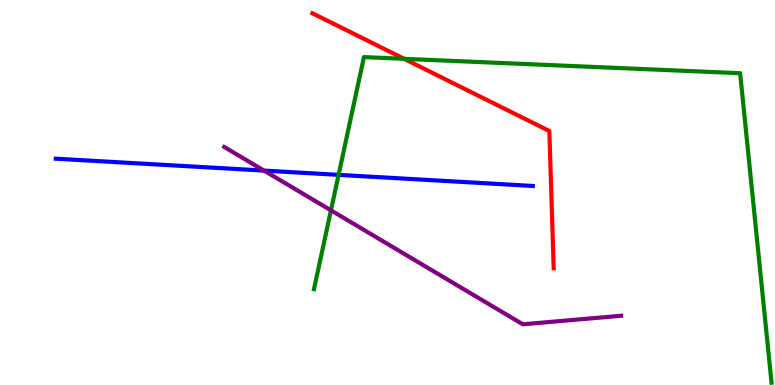[{'lines': ['blue', 'red'], 'intersections': []}, {'lines': ['green', 'red'], 'intersections': [{'x': 5.21, 'y': 8.47}]}, {'lines': ['purple', 'red'], 'intersections': []}, {'lines': ['blue', 'green'], 'intersections': [{'x': 4.37, 'y': 5.46}]}, {'lines': ['blue', 'purple'], 'intersections': [{'x': 3.41, 'y': 5.57}]}, {'lines': ['green', 'purple'], 'intersections': [{'x': 4.27, 'y': 4.54}]}]